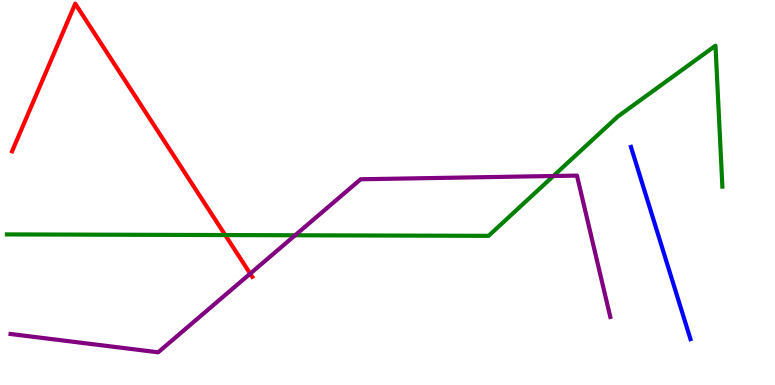[{'lines': ['blue', 'red'], 'intersections': []}, {'lines': ['green', 'red'], 'intersections': [{'x': 2.91, 'y': 3.89}]}, {'lines': ['purple', 'red'], 'intersections': [{'x': 3.23, 'y': 2.89}]}, {'lines': ['blue', 'green'], 'intersections': []}, {'lines': ['blue', 'purple'], 'intersections': []}, {'lines': ['green', 'purple'], 'intersections': [{'x': 3.81, 'y': 3.89}, {'x': 7.14, 'y': 5.43}]}]